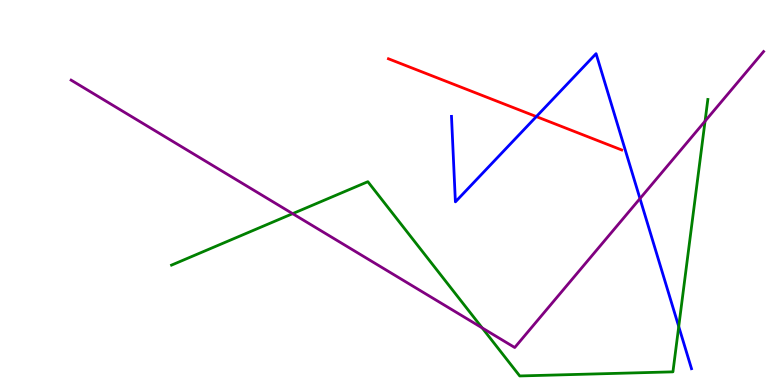[{'lines': ['blue', 'red'], 'intersections': [{'x': 6.92, 'y': 6.97}]}, {'lines': ['green', 'red'], 'intersections': []}, {'lines': ['purple', 'red'], 'intersections': []}, {'lines': ['blue', 'green'], 'intersections': [{'x': 8.76, 'y': 1.52}]}, {'lines': ['blue', 'purple'], 'intersections': [{'x': 8.26, 'y': 4.84}]}, {'lines': ['green', 'purple'], 'intersections': [{'x': 3.78, 'y': 4.45}, {'x': 6.22, 'y': 1.48}, {'x': 9.1, 'y': 6.85}]}]